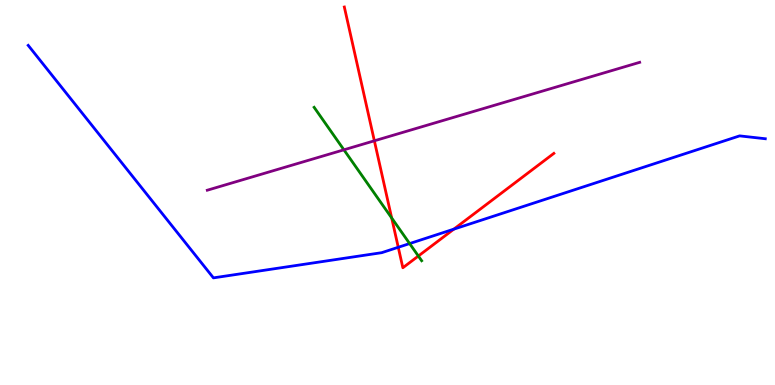[{'lines': ['blue', 'red'], 'intersections': [{'x': 5.14, 'y': 3.58}, {'x': 5.86, 'y': 4.05}]}, {'lines': ['green', 'red'], 'intersections': [{'x': 5.05, 'y': 4.34}, {'x': 5.4, 'y': 3.35}]}, {'lines': ['purple', 'red'], 'intersections': [{'x': 4.83, 'y': 6.34}]}, {'lines': ['blue', 'green'], 'intersections': [{'x': 5.29, 'y': 3.67}]}, {'lines': ['blue', 'purple'], 'intersections': []}, {'lines': ['green', 'purple'], 'intersections': [{'x': 4.44, 'y': 6.11}]}]